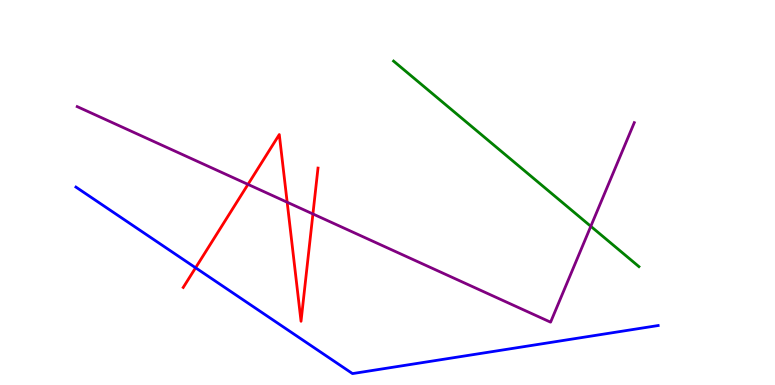[{'lines': ['blue', 'red'], 'intersections': [{'x': 2.52, 'y': 3.04}]}, {'lines': ['green', 'red'], 'intersections': []}, {'lines': ['purple', 'red'], 'intersections': [{'x': 3.2, 'y': 5.21}, {'x': 3.71, 'y': 4.75}, {'x': 4.04, 'y': 4.44}]}, {'lines': ['blue', 'green'], 'intersections': []}, {'lines': ['blue', 'purple'], 'intersections': []}, {'lines': ['green', 'purple'], 'intersections': [{'x': 7.62, 'y': 4.12}]}]